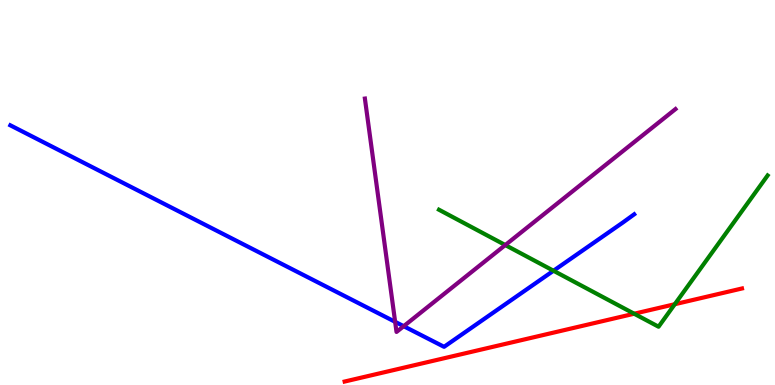[{'lines': ['blue', 'red'], 'intersections': []}, {'lines': ['green', 'red'], 'intersections': [{'x': 8.18, 'y': 1.85}, {'x': 8.71, 'y': 2.1}]}, {'lines': ['purple', 'red'], 'intersections': []}, {'lines': ['blue', 'green'], 'intersections': [{'x': 7.14, 'y': 2.97}]}, {'lines': ['blue', 'purple'], 'intersections': [{'x': 5.1, 'y': 1.64}, {'x': 5.21, 'y': 1.53}]}, {'lines': ['green', 'purple'], 'intersections': [{'x': 6.52, 'y': 3.64}]}]